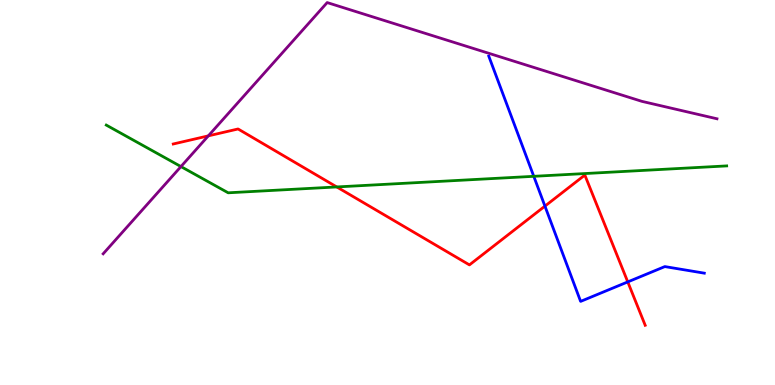[{'lines': ['blue', 'red'], 'intersections': [{'x': 7.03, 'y': 4.65}, {'x': 8.1, 'y': 2.68}]}, {'lines': ['green', 'red'], 'intersections': [{'x': 4.35, 'y': 5.14}]}, {'lines': ['purple', 'red'], 'intersections': [{'x': 2.69, 'y': 6.47}]}, {'lines': ['blue', 'green'], 'intersections': [{'x': 6.89, 'y': 5.42}]}, {'lines': ['blue', 'purple'], 'intersections': []}, {'lines': ['green', 'purple'], 'intersections': [{'x': 2.33, 'y': 5.67}]}]